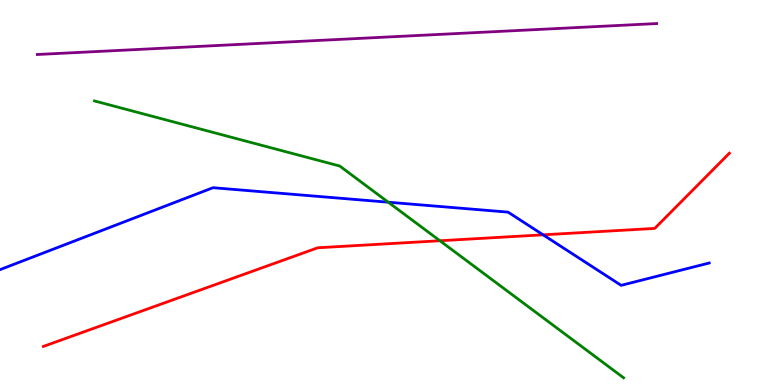[{'lines': ['blue', 'red'], 'intersections': [{'x': 7.01, 'y': 3.9}]}, {'lines': ['green', 'red'], 'intersections': [{'x': 5.68, 'y': 3.75}]}, {'lines': ['purple', 'red'], 'intersections': []}, {'lines': ['blue', 'green'], 'intersections': [{'x': 5.01, 'y': 4.75}]}, {'lines': ['blue', 'purple'], 'intersections': []}, {'lines': ['green', 'purple'], 'intersections': []}]